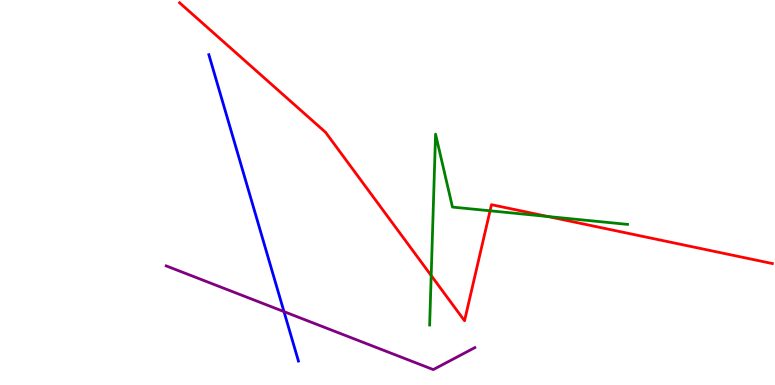[{'lines': ['blue', 'red'], 'intersections': []}, {'lines': ['green', 'red'], 'intersections': [{'x': 5.56, 'y': 2.84}, {'x': 6.32, 'y': 4.52}, {'x': 7.07, 'y': 4.38}]}, {'lines': ['purple', 'red'], 'intersections': []}, {'lines': ['blue', 'green'], 'intersections': []}, {'lines': ['blue', 'purple'], 'intersections': [{'x': 3.66, 'y': 1.91}]}, {'lines': ['green', 'purple'], 'intersections': []}]